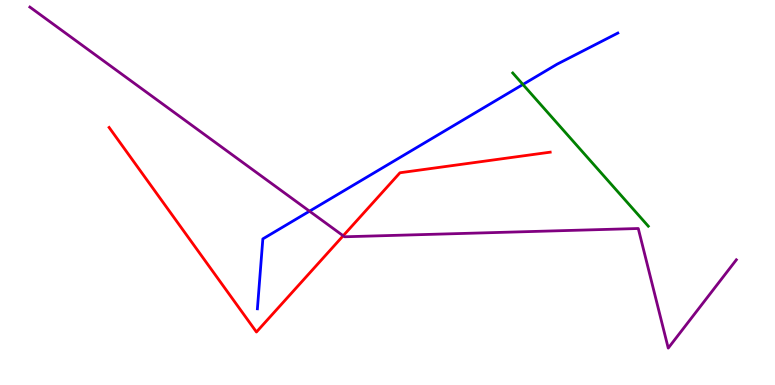[{'lines': ['blue', 'red'], 'intersections': []}, {'lines': ['green', 'red'], 'intersections': []}, {'lines': ['purple', 'red'], 'intersections': [{'x': 4.43, 'y': 3.88}]}, {'lines': ['blue', 'green'], 'intersections': [{'x': 6.75, 'y': 7.81}]}, {'lines': ['blue', 'purple'], 'intersections': [{'x': 3.99, 'y': 4.51}]}, {'lines': ['green', 'purple'], 'intersections': []}]